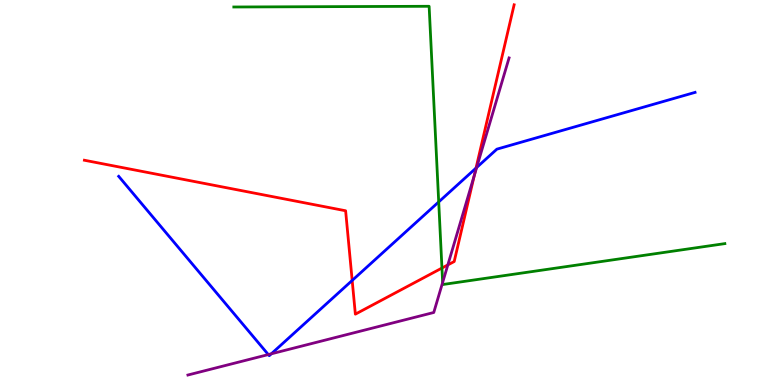[{'lines': ['blue', 'red'], 'intersections': [{'x': 4.54, 'y': 2.72}, {'x': 6.14, 'y': 5.63}]}, {'lines': ['green', 'red'], 'intersections': [{'x': 5.7, 'y': 3.04}]}, {'lines': ['purple', 'red'], 'intersections': [{'x': 5.78, 'y': 3.12}, {'x': 6.12, 'y': 5.44}]}, {'lines': ['blue', 'green'], 'intersections': [{'x': 5.66, 'y': 4.76}]}, {'lines': ['blue', 'purple'], 'intersections': [{'x': 3.46, 'y': 0.79}, {'x': 3.5, 'y': 0.81}, {'x': 6.15, 'y': 5.65}]}, {'lines': ['green', 'purple'], 'intersections': [{'x': 5.71, 'y': 2.66}]}]